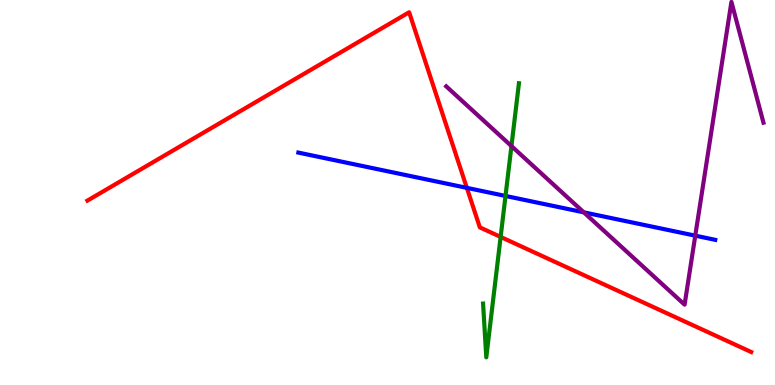[{'lines': ['blue', 'red'], 'intersections': [{'x': 6.02, 'y': 5.12}]}, {'lines': ['green', 'red'], 'intersections': [{'x': 6.46, 'y': 3.85}]}, {'lines': ['purple', 'red'], 'intersections': []}, {'lines': ['blue', 'green'], 'intersections': [{'x': 6.52, 'y': 4.91}]}, {'lines': ['blue', 'purple'], 'intersections': [{'x': 7.53, 'y': 4.48}, {'x': 8.97, 'y': 3.88}]}, {'lines': ['green', 'purple'], 'intersections': [{'x': 6.6, 'y': 6.21}]}]